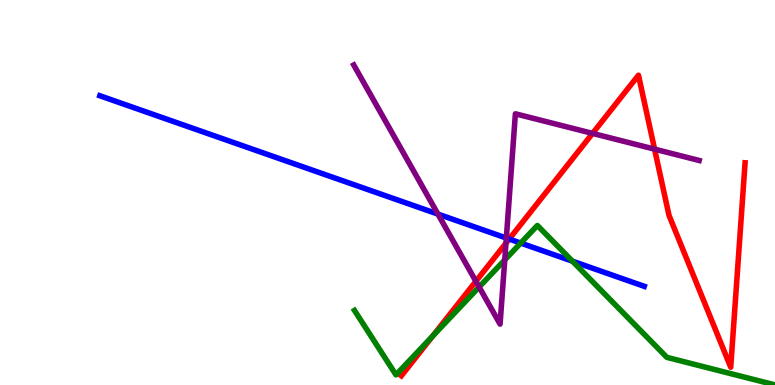[{'lines': ['blue', 'red'], 'intersections': [{'x': 6.57, 'y': 3.79}]}, {'lines': ['green', 'red'], 'intersections': [{'x': 5.58, 'y': 1.27}]}, {'lines': ['purple', 'red'], 'intersections': [{'x': 6.14, 'y': 2.69}, {'x': 6.53, 'y': 3.68}, {'x': 7.65, 'y': 6.54}, {'x': 8.45, 'y': 6.13}]}, {'lines': ['blue', 'green'], 'intersections': [{'x': 6.72, 'y': 3.69}, {'x': 7.39, 'y': 3.22}]}, {'lines': ['blue', 'purple'], 'intersections': [{'x': 5.65, 'y': 4.44}, {'x': 6.53, 'y': 3.82}]}, {'lines': ['green', 'purple'], 'intersections': [{'x': 6.18, 'y': 2.54}, {'x': 6.51, 'y': 3.25}]}]